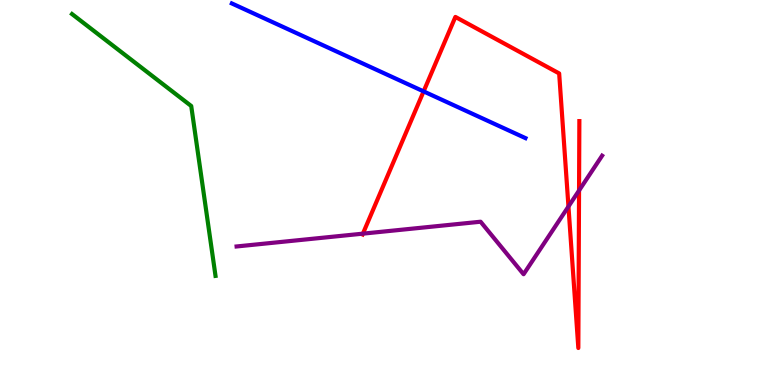[{'lines': ['blue', 'red'], 'intersections': [{'x': 5.47, 'y': 7.63}]}, {'lines': ['green', 'red'], 'intersections': []}, {'lines': ['purple', 'red'], 'intersections': [{'x': 4.68, 'y': 3.93}, {'x': 7.33, 'y': 4.64}, {'x': 7.47, 'y': 5.05}]}, {'lines': ['blue', 'green'], 'intersections': []}, {'lines': ['blue', 'purple'], 'intersections': []}, {'lines': ['green', 'purple'], 'intersections': []}]